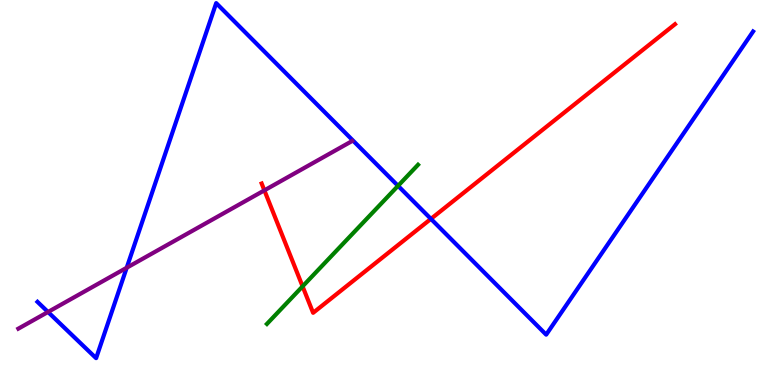[{'lines': ['blue', 'red'], 'intersections': [{'x': 5.56, 'y': 4.31}]}, {'lines': ['green', 'red'], 'intersections': [{'x': 3.9, 'y': 2.56}]}, {'lines': ['purple', 'red'], 'intersections': [{'x': 3.41, 'y': 5.06}]}, {'lines': ['blue', 'green'], 'intersections': [{'x': 5.14, 'y': 5.17}]}, {'lines': ['blue', 'purple'], 'intersections': [{'x': 0.62, 'y': 1.9}, {'x': 1.63, 'y': 3.05}]}, {'lines': ['green', 'purple'], 'intersections': []}]